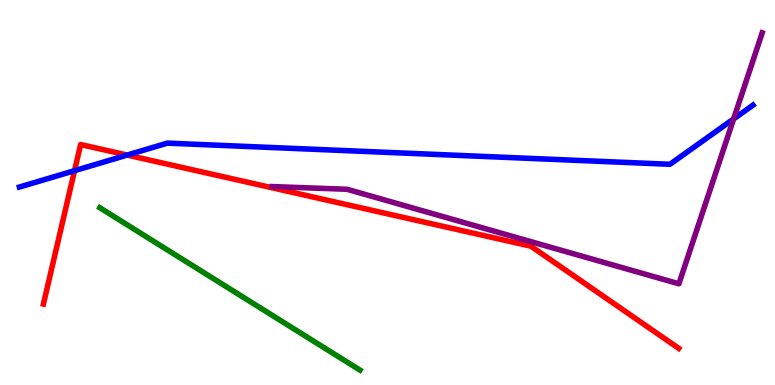[{'lines': ['blue', 'red'], 'intersections': [{'x': 0.962, 'y': 5.57}, {'x': 1.64, 'y': 5.97}]}, {'lines': ['green', 'red'], 'intersections': []}, {'lines': ['purple', 'red'], 'intersections': []}, {'lines': ['blue', 'green'], 'intersections': []}, {'lines': ['blue', 'purple'], 'intersections': [{'x': 9.47, 'y': 6.91}]}, {'lines': ['green', 'purple'], 'intersections': []}]